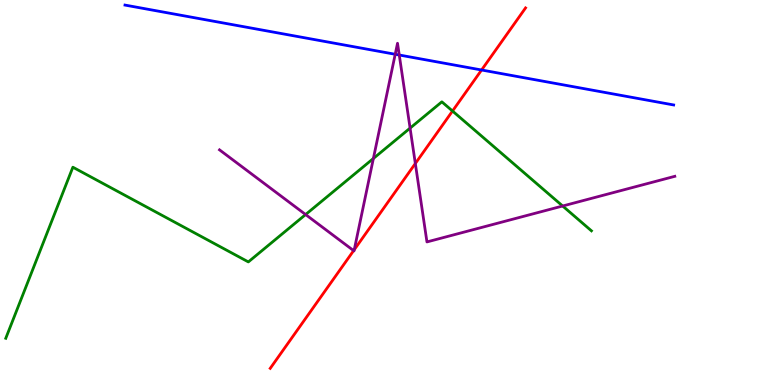[{'lines': ['blue', 'red'], 'intersections': [{'x': 6.21, 'y': 8.18}]}, {'lines': ['green', 'red'], 'intersections': [{'x': 5.84, 'y': 7.12}]}, {'lines': ['purple', 'red'], 'intersections': [{'x': 4.56, 'y': 3.49}, {'x': 4.57, 'y': 3.51}, {'x': 5.36, 'y': 5.75}]}, {'lines': ['blue', 'green'], 'intersections': []}, {'lines': ['blue', 'purple'], 'intersections': [{'x': 5.1, 'y': 8.59}, {'x': 5.15, 'y': 8.57}]}, {'lines': ['green', 'purple'], 'intersections': [{'x': 3.94, 'y': 4.43}, {'x': 4.82, 'y': 5.88}, {'x': 5.29, 'y': 6.67}, {'x': 7.26, 'y': 4.65}]}]